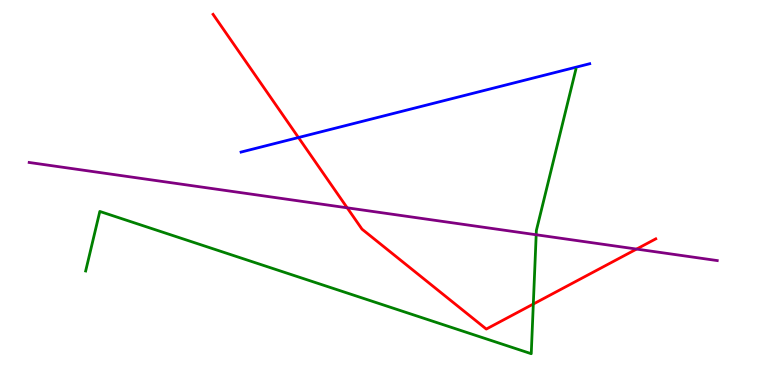[{'lines': ['blue', 'red'], 'intersections': [{'x': 3.85, 'y': 6.43}]}, {'lines': ['green', 'red'], 'intersections': [{'x': 6.88, 'y': 2.1}]}, {'lines': ['purple', 'red'], 'intersections': [{'x': 4.48, 'y': 4.6}, {'x': 8.21, 'y': 3.53}]}, {'lines': ['blue', 'green'], 'intersections': []}, {'lines': ['blue', 'purple'], 'intersections': []}, {'lines': ['green', 'purple'], 'intersections': [{'x': 6.92, 'y': 3.9}]}]